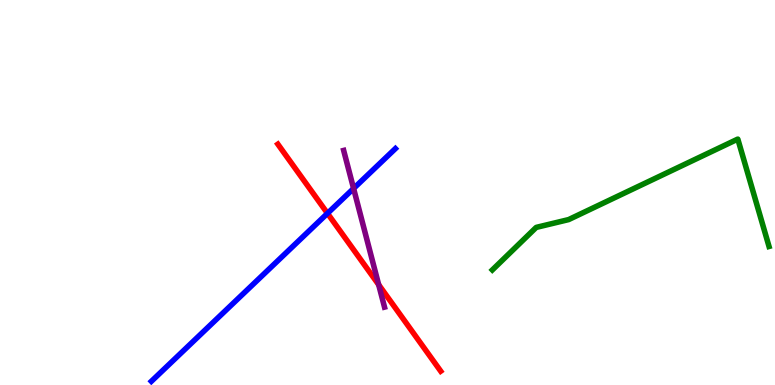[{'lines': ['blue', 'red'], 'intersections': [{'x': 4.23, 'y': 4.46}]}, {'lines': ['green', 'red'], 'intersections': []}, {'lines': ['purple', 'red'], 'intersections': [{'x': 4.89, 'y': 2.61}]}, {'lines': ['blue', 'green'], 'intersections': []}, {'lines': ['blue', 'purple'], 'intersections': [{'x': 4.56, 'y': 5.1}]}, {'lines': ['green', 'purple'], 'intersections': []}]